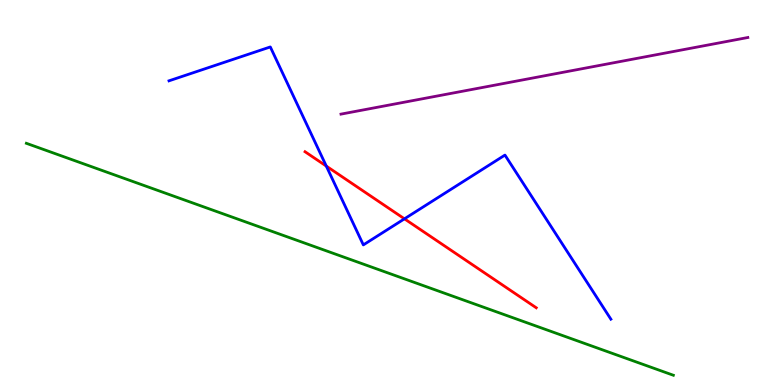[{'lines': ['blue', 'red'], 'intersections': [{'x': 4.21, 'y': 5.69}, {'x': 5.22, 'y': 4.32}]}, {'lines': ['green', 'red'], 'intersections': []}, {'lines': ['purple', 'red'], 'intersections': []}, {'lines': ['blue', 'green'], 'intersections': []}, {'lines': ['blue', 'purple'], 'intersections': []}, {'lines': ['green', 'purple'], 'intersections': []}]